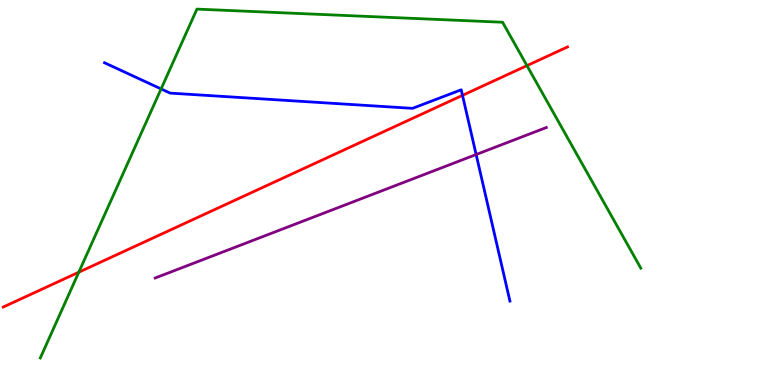[{'lines': ['blue', 'red'], 'intersections': [{'x': 5.97, 'y': 7.52}]}, {'lines': ['green', 'red'], 'intersections': [{'x': 1.02, 'y': 2.93}, {'x': 6.8, 'y': 8.3}]}, {'lines': ['purple', 'red'], 'intersections': []}, {'lines': ['blue', 'green'], 'intersections': [{'x': 2.08, 'y': 7.69}]}, {'lines': ['blue', 'purple'], 'intersections': [{'x': 6.14, 'y': 5.99}]}, {'lines': ['green', 'purple'], 'intersections': []}]